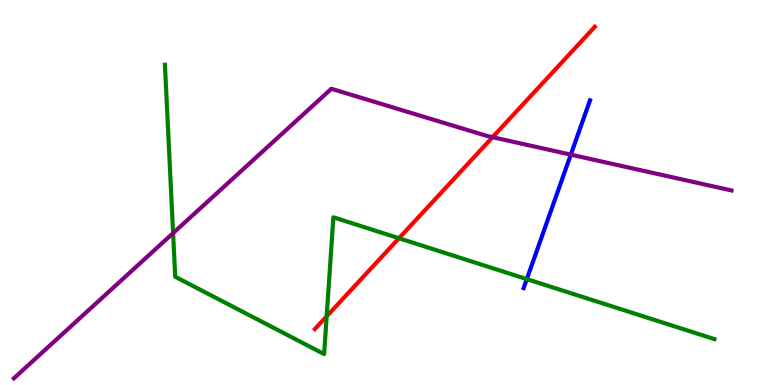[{'lines': ['blue', 'red'], 'intersections': []}, {'lines': ['green', 'red'], 'intersections': [{'x': 4.22, 'y': 1.78}, {'x': 5.15, 'y': 3.81}]}, {'lines': ['purple', 'red'], 'intersections': [{'x': 6.36, 'y': 6.44}]}, {'lines': ['blue', 'green'], 'intersections': [{'x': 6.8, 'y': 2.75}]}, {'lines': ['blue', 'purple'], 'intersections': [{'x': 7.37, 'y': 5.98}]}, {'lines': ['green', 'purple'], 'intersections': [{'x': 2.23, 'y': 3.94}]}]